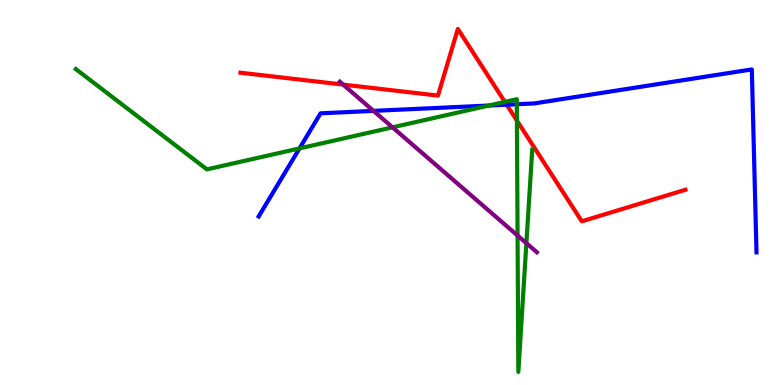[{'lines': ['blue', 'red'], 'intersections': [{'x': 6.54, 'y': 7.28}]}, {'lines': ['green', 'red'], 'intersections': [{'x': 6.51, 'y': 7.35}, {'x': 6.67, 'y': 6.87}]}, {'lines': ['purple', 'red'], 'intersections': [{'x': 4.43, 'y': 7.8}]}, {'lines': ['blue', 'green'], 'intersections': [{'x': 3.86, 'y': 6.15}, {'x': 6.31, 'y': 7.26}, {'x': 6.67, 'y': 7.29}]}, {'lines': ['blue', 'purple'], 'intersections': [{'x': 4.82, 'y': 7.12}]}, {'lines': ['green', 'purple'], 'intersections': [{'x': 5.06, 'y': 6.69}, {'x': 6.68, 'y': 3.88}, {'x': 6.79, 'y': 3.68}]}]